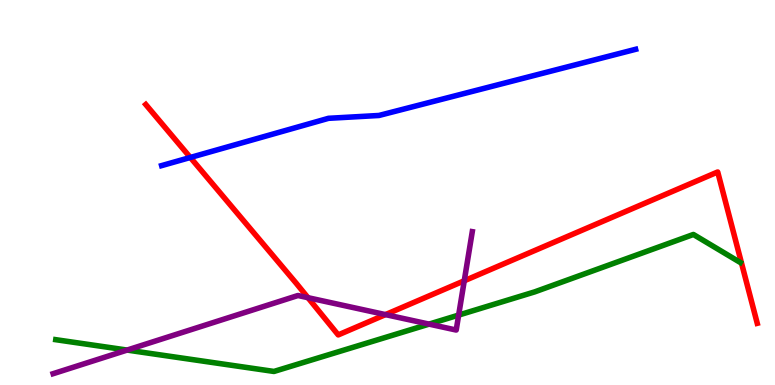[{'lines': ['blue', 'red'], 'intersections': [{'x': 2.46, 'y': 5.91}]}, {'lines': ['green', 'red'], 'intersections': []}, {'lines': ['purple', 'red'], 'intersections': [{'x': 3.97, 'y': 2.27}, {'x': 4.97, 'y': 1.83}, {'x': 5.99, 'y': 2.71}]}, {'lines': ['blue', 'green'], 'intersections': []}, {'lines': ['blue', 'purple'], 'intersections': []}, {'lines': ['green', 'purple'], 'intersections': [{'x': 1.64, 'y': 0.907}, {'x': 5.54, 'y': 1.58}, {'x': 5.92, 'y': 1.82}]}]